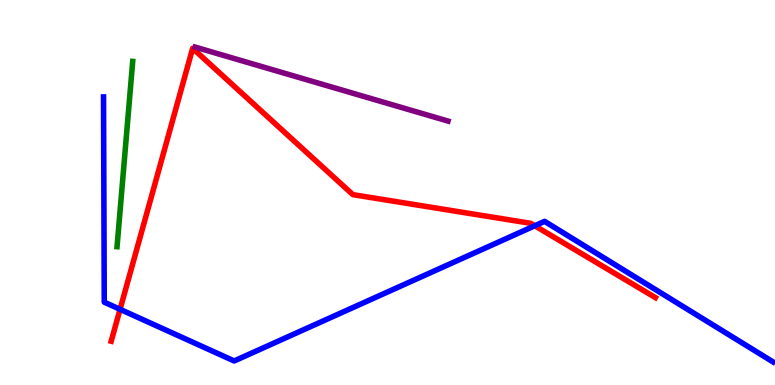[{'lines': ['blue', 'red'], 'intersections': [{'x': 1.55, 'y': 1.97}, {'x': 6.9, 'y': 4.14}]}, {'lines': ['green', 'red'], 'intersections': []}, {'lines': ['purple', 'red'], 'intersections': []}, {'lines': ['blue', 'green'], 'intersections': []}, {'lines': ['blue', 'purple'], 'intersections': []}, {'lines': ['green', 'purple'], 'intersections': []}]